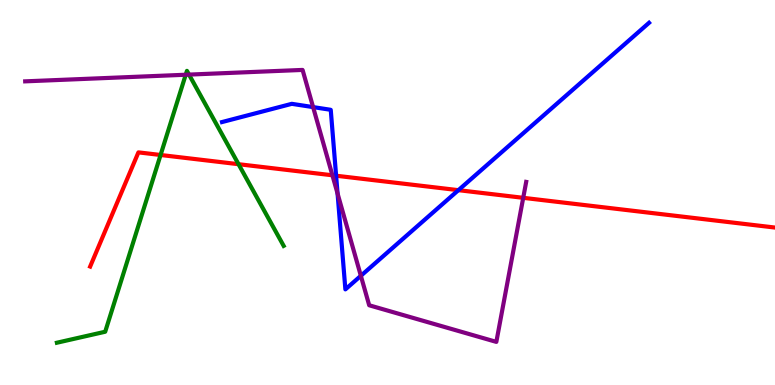[{'lines': ['blue', 'red'], 'intersections': [{'x': 4.34, 'y': 5.44}, {'x': 5.91, 'y': 5.06}]}, {'lines': ['green', 'red'], 'intersections': [{'x': 2.07, 'y': 5.97}, {'x': 3.08, 'y': 5.74}]}, {'lines': ['purple', 'red'], 'intersections': [{'x': 4.29, 'y': 5.45}, {'x': 6.75, 'y': 4.86}]}, {'lines': ['blue', 'green'], 'intersections': []}, {'lines': ['blue', 'purple'], 'intersections': [{'x': 4.04, 'y': 7.22}, {'x': 4.36, 'y': 4.97}, {'x': 4.66, 'y': 2.84}]}, {'lines': ['green', 'purple'], 'intersections': [{'x': 2.4, 'y': 8.06}, {'x': 2.44, 'y': 8.06}]}]